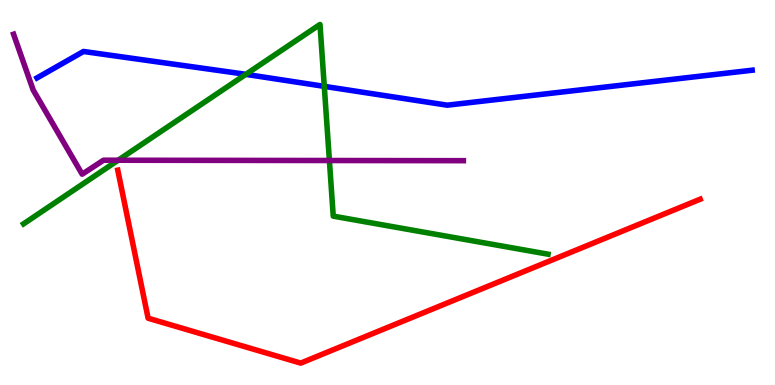[{'lines': ['blue', 'red'], 'intersections': []}, {'lines': ['green', 'red'], 'intersections': []}, {'lines': ['purple', 'red'], 'intersections': []}, {'lines': ['blue', 'green'], 'intersections': [{'x': 3.17, 'y': 8.07}, {'x': 4.18, 'y': 7.76}]}, {'lines': ['blue', 'purple'], 'intersections': []}, {'lines': ['green', 'purple'], 'intersections': [{'x': 1.52, 'y': 5.84}, {'x': 4.25, 'y': 5.83}]}]